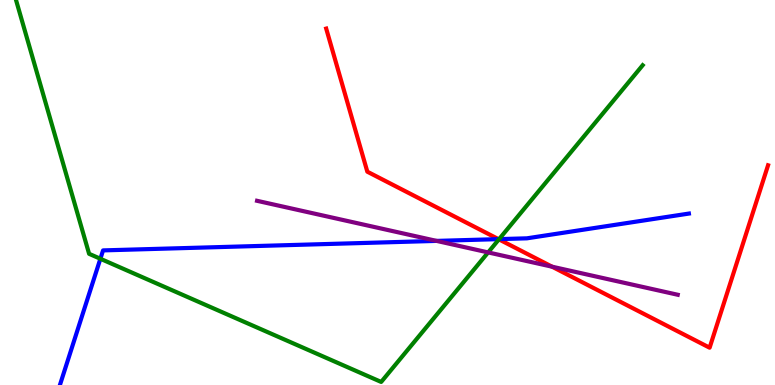[{'lines': ['blue', 'red'], 'intersections': [{'x': 6.43, 'y': 3.79}]}, {'lines': ['green', 'red'], 'intersections': [{'x': 6.44, 'y': 3.78}]}, {'lines': ['purple', 'red'], 'intersections': [{'x': 7.12, 'y': 3.07}]}, {'lines': ['blue', 'green'], 'intersections': [{'x': 1.3, 'y': 3.28}, {'x': 6.44, 'y': 3.79}]}, {'lines': ['blue', 'purple'], 'intersections': [{'x': 5.63, 'y': 3.74}]}, {'lines': ['green', 'purple'], 'intersections': [{'x': 6.3, 'y': 3.44}]}]